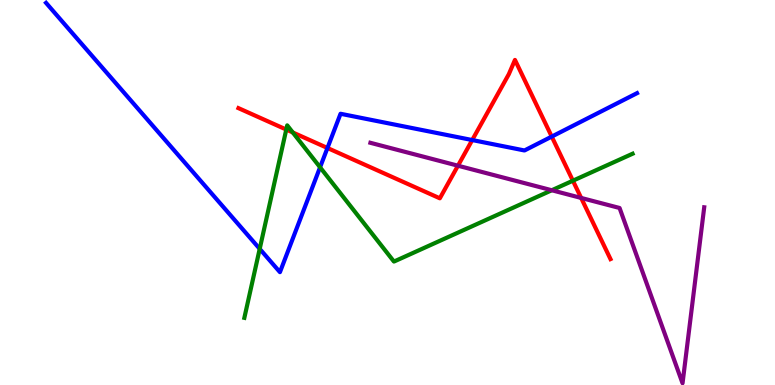[{'lines': ['blue', 'red'], 'intersections': [{'x': 4.23, 'y': 6.16}, {'x': 6.09, 'y': 6.36}, {'x': 7.12, 'y': 6.45}]}, {'lines': ['green', 'red'], 'intersections': [{'x': 3.69, 'y': 6.64}, {'x': 3.78, 'y': 6.56}, {'x': 7.39, 'y': 5.31}]}, {'lines': ['purple', 'red'], 'intersections': [{'x': 5.91, 'y': 5.7}, {'x': 7.5, 'y': 4.86}]}, {'lines': ['blue', 'green'], 'intersections': [{'x': 3.35, 'y': 3.54}, {'x': 4.13, 'y': 5.65}]}, {'lines': ['blue', 'purple'], 'intersections': []}, {'lines': ['green', 'purple'], 'intersections': [{'x': 7.12, 'y': 5.06}]}]